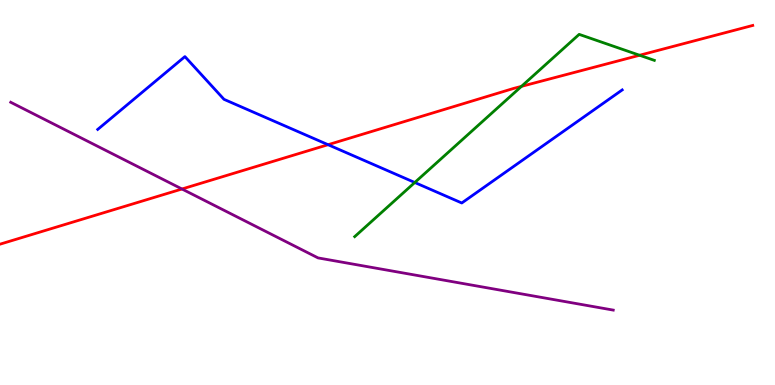[{'lines': ['blue', 'red'], 'intersections': [{'x': 4.23, 'y': 6.24}]}, {'lines': ['green', 'red'], 'intersections': [{'x': 6.73, 'y': 7.76}, {'x': 8.25, 'y': 8.56}]}, {'lines': ['purple', 'red'], 'intersections': [{'x': 2.35, 'y': 5.09}]}, {'lines': ['blue', 'green'], 'intersections': [{'x': 5.35, 'y': 5.26}]}, {'lines': ['blue', 'purple'], 'intersections': []}, {'lines': ['green', 'purple'], 'intersections': []}]